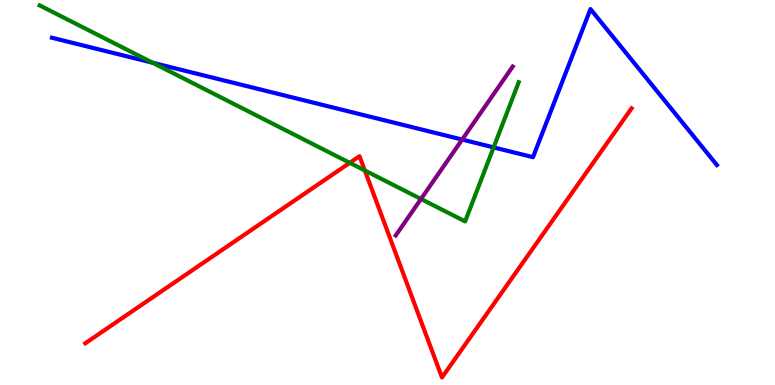[{'lines': ['blue', 'red'], 'intersections': []}, {'lines': ['green', 'red'], 'intersections': [{'x': 4.51, 'y': 5.77}, {'x': 4.71, 'y': 5.57}]}, {'lines': ['purple', 'red'], 'intersections': []}, {'lines': ['blue', 'green'], 'intersections': [{'x': 1.97, 'y': 8.37}, {'x': 6.37, 'y': 6.17}]}, {'lines': ['blue', 'purple'], 'intersections': [{'x': 5.96, 'y': 6.37}]}, {'lines': ['green', 'purple'], 'intersections': [{'x': 5.43, 'y': 4.83}]}]